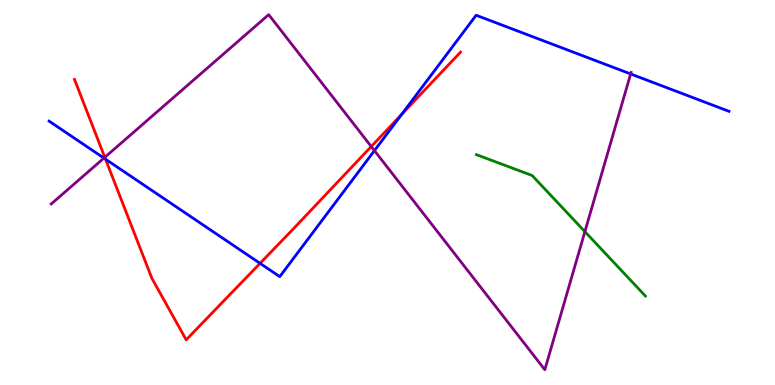[{'lines': ['blue', 'red'], 'intersections': [{'x': 1.36, 'y': 5.87}, {'x': 3.36, 'y': 3.16}, {'x': 5.18, 'y': 7.03}]}, {'lines': ['green', 'red'], 'intersections': []}, {'lines': ['purple', 'red'], 'intersections': [{'x': 1.35, 'y': 5.91}, {'x': 4.79, 'y': 6.19}]}, {'lines': ['blue', 'green'], 'intersections': []}, {'lines': ['blue', 'purple'], 'intersections': [{'x': 1.34, 'y': 5.89}, {'x': 4.83, 'y': 6.09}, {'x': 8.14, 'y': 8.08}]}, {'lines': ['green', 'purple'], 'intersections': [{'x': 7.55, 'y': 3.98}]}]